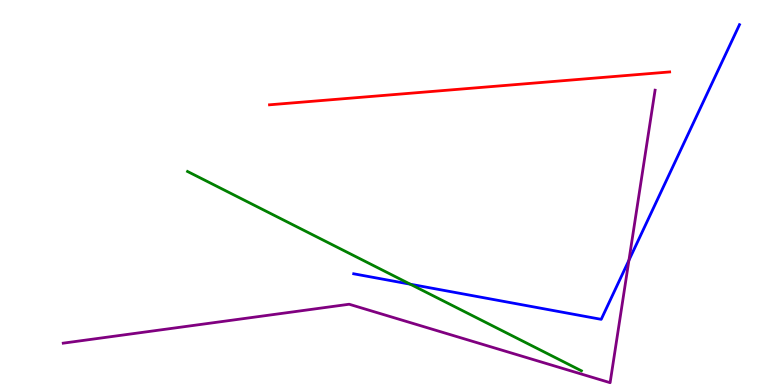[{'lines': ['blue', 'red'], 'intersections': []}, {'lines': ['green', 'red'], 'intersections': []}, {'lines': ['purple', 'red'], 'intersections': []}, {'lines': ['blue', 'green'], 'intersections': [{'x': 5.29, 'y': 2.62}]}, {'lines': ['blue', 'purple'], 'intersections': [{'x': 8.12, 'y': 3.24}]}, {'lines': ['green', 'purple'], 'intersections': []}]